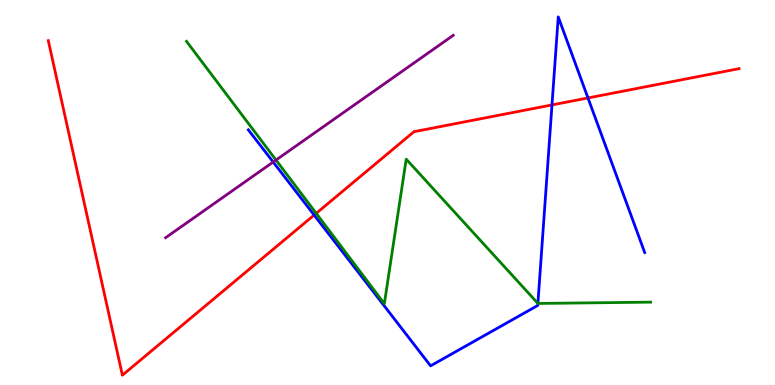[{'lines': ['blue', 'red'], 'intersections': [{'x': 4.05, 'y': 4.41}, {'x': 7.12, 'y': 7.27}, {'x': 7.59, 'y': 7.46}]}, {'lines': ['green', 'red'], 'intersections': [{'x': 4.08, 'y': 4.46}]}, {'lines': ['purple', 'red'], 'intersections': []}, {'lines': ['blue', 'green'], 'intersections': [{'x': 6.94, 'y': 2.12}]}, {'lines': ['blue', 'purple'], 'intersections': [{'x': 3.52, 'y': 5.79}]}, {'lines': ['green', 'purple'], 'intersections': [{'x': 3.56, 'y': 5.84}]}]